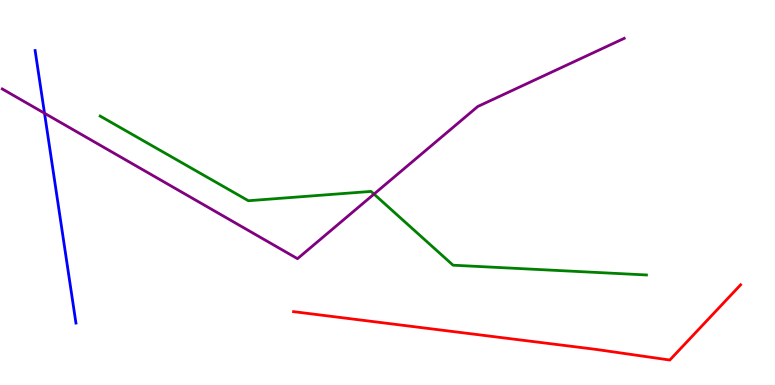[{'lines': ['blue', 'red'], 'intersections': []}, {'lines': ['green', 'red'], 'intersections': []}, {'lines': ['purple', 'red'], 'intersections': []}, {'lines': ['blue', 'green'], 'intersections': []}, {'lines': ['blue', 'purple'], 'intersections': [{'x': 0.574, 'y': 7.06}]}, {'lines': ['green', 'purple'], 'intersections': [{'x': 4.83, 'y': 4.96}]}]